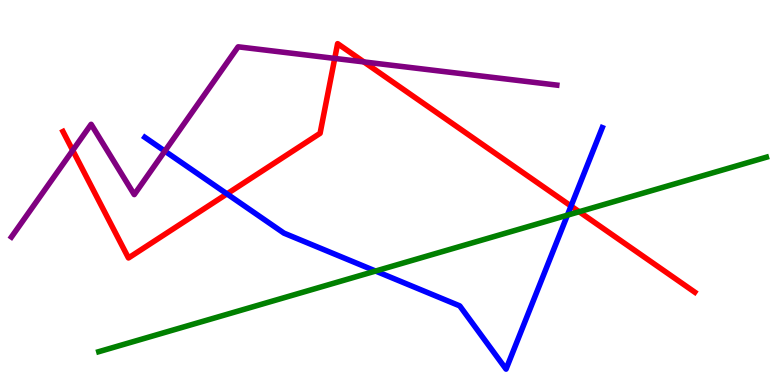[{'lines': ['blue', 'red'], 'intersections': [{'x': 2.93, 'y': 4.96}, {'x': 7.37, 'y': 4.65}]}, {'lines': ['green', 'red'], 'intersections': [{'x': 7.47, 'y': 4.5}]}, {'lines': ['purple', 'red'], 'intersections': [{'x': 0.938, 'y': 6.09}, {'x': 4.32, 'y': 8.48}, {'x': 4.7, 'y': 8.39}]}, {'lines': ['blue', 'green'], 'intersections': [{'x': 4.85, 'y': 2.96}, {'x': 7.32, 'y': 4.41}]}, {'lines': ['blue', 'purple'], 'intersections': [{'x': 2.13, 'y': 6.08}]}, {'lines': ['green', 'purple'], 'intersections': []}]